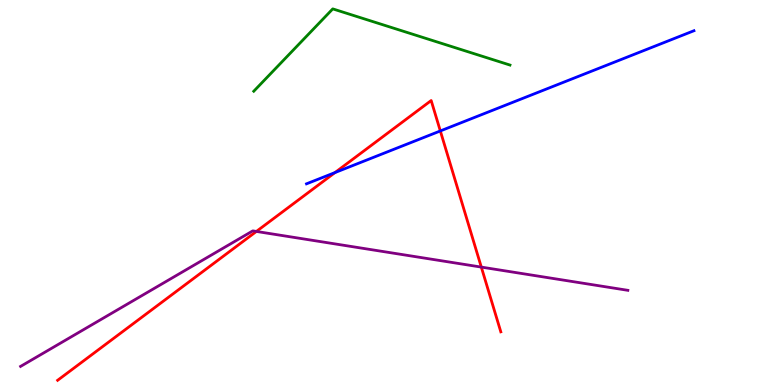[{'lines': ['blue', 'red'], 'intersections': [{'x': 4.32, 'y': 5.52}, {'x': 5.68, 'y': 6.6}]}, {'lines': ['green', 'red'], 'intersections': []}, {'lines': ['purple', 'red'], 'intersections': [{'x': 3.31, 'y': 3.99}, {'x': 6.21, 'y': 3.06}]}, {'lines': ['blue', 'green'], 'intersections': []}, {'lines': ['blue', 'purple'], 'intersections': []}, {'lines': ['green', 'purple'], 'intersections': []}]